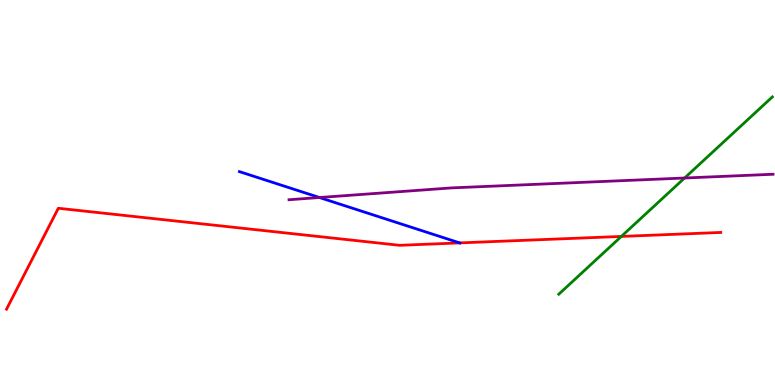[{'lines': ['blue', 'red'], 'intersections': [{'x': 5.93, 'y': 3.69}]}, {'lines': ['green', 'red'], 'intersections': [{'x': 8.02, 'y': 3.86}]}, {'lines': ['purple', 'red'], 'intersections': []}, {'lines': ['blue', 'green'], 'intersections': []}, {'lines': ['blue', 'purple'], 'intersections': [{'x': 4.12, 'y': 4.87}]}, {'lines': ['green', 'purple'], 'intersections': [{'x': 8.83, 'y': 5.38}]}]